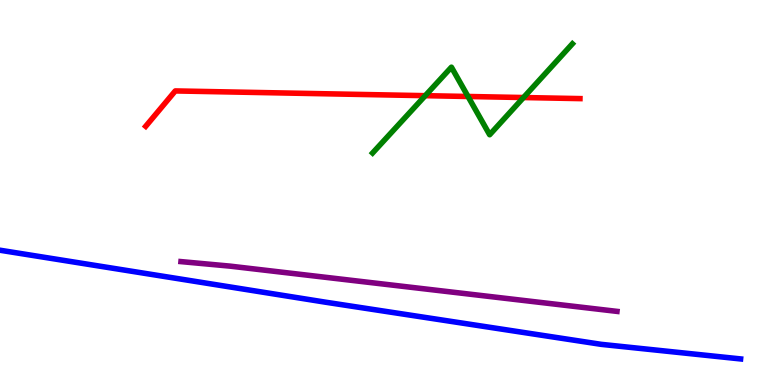[{'lines': ['blue', 'red'], 'intersections': []}, {'lines': ['green', 'red'], 'intersections': [{'x': 5.49, 'y': 7.51}, {'x': 6.04, 'y': 7.49}, {'x': 6.75, 'y': 7.47}]}, {'lines': ['purple', 'red'], 'intersections': []}, {'lines': ['blue', 'green'], 'intersections': []}, {'lines': ['blue', 'purple'], 'intersections': []}, {'lines': ['green', 'purple'], 'intersections': []}]